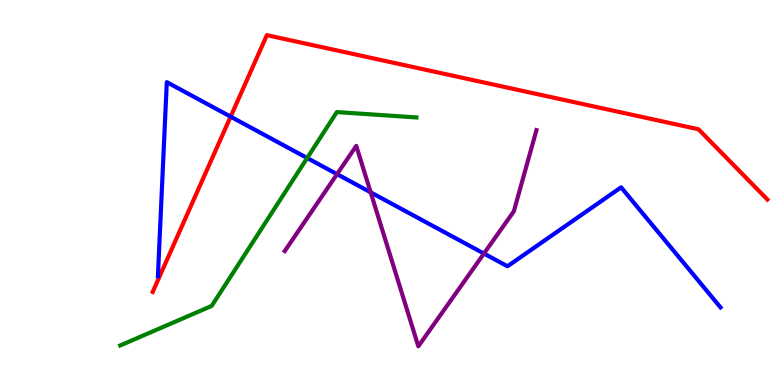[{'lines': ['blue', 'red'], 'intersections': [{'x': 2.98, 'y': 6.97}]}, {'lines': ['green', 'red'], 'intersections': []}, {'lines': ['purple', 'red'], 'intersections': []}, {'lines': ['blue', 'green'], 'intersections': [{'x': 3.96, 'y': 5.9}]}, {'lines': ['blue', 'purple'], 'intersections': [{'x': 4.35, 'y': 5.48}, {'x': 4.78, 'y': 5.0}, {'x': 6.24, 'y': 3.41}]}, {'lines': ['green', 'purple'], 'intersections': []}]